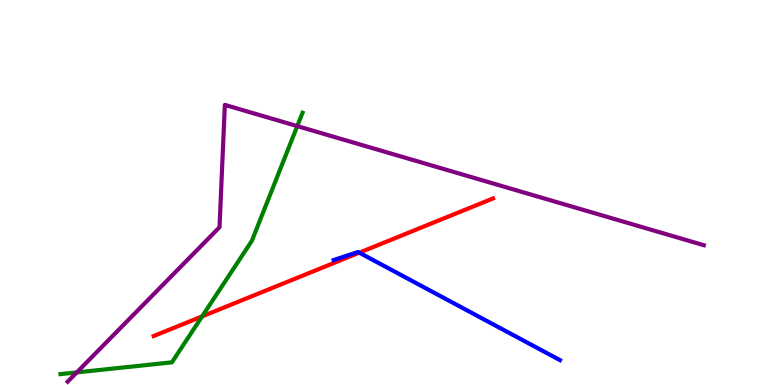[{'lines': ['blue', 'red'], 'intersections': [{'x': 4.64, 'y': 3.44}]}, {'lines': ['green', 'red'], 'intersections': [{'x': 2.61, 'y': 1.78}]}, {'lines': ['purple', 'red'], 'intersections': []}, {'lines': ['blue', 'green'], 'intersections': []}, {'lines': ['blue', 'purple'], 'intersections': []}, {'lines': ['green', 'purple'], 'intersections': [{'x': 0.991, 'y': 0.328}, {'x': 3.84, 'y': 6.72}]}]